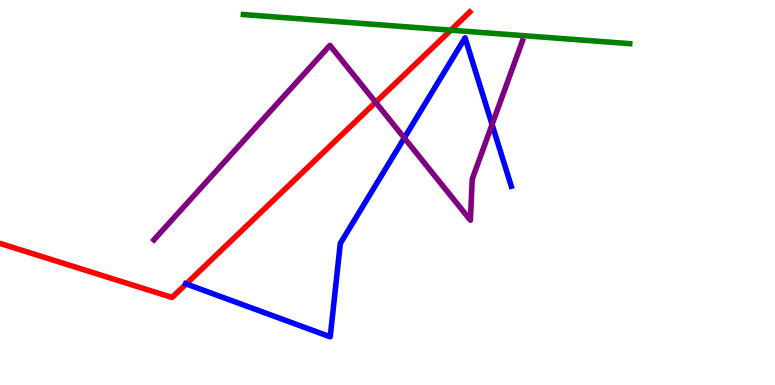[{'lines': ['blue', 'red'], 'intersections': [{'x': 2.4, 'y': 2.63}]}, {'lines': ['green', 'red'], 'intersections': [{'x': 5.82, 'y': 9.22}]}, {'lines': ['purple', 'red'], 'intersections': [{'x': 4.85, 'y': 7.34}]}, {'lines': ['blue', 'green'], 'intersections': []}, {'lines': ['blue', 'purple'], 'intersections': [{'x': 5.22, 'y': 6.42}, {'x': 6.35, 'y': 6.77}]}, {'lines': ['green', 'purple'], 'intersections': []}]